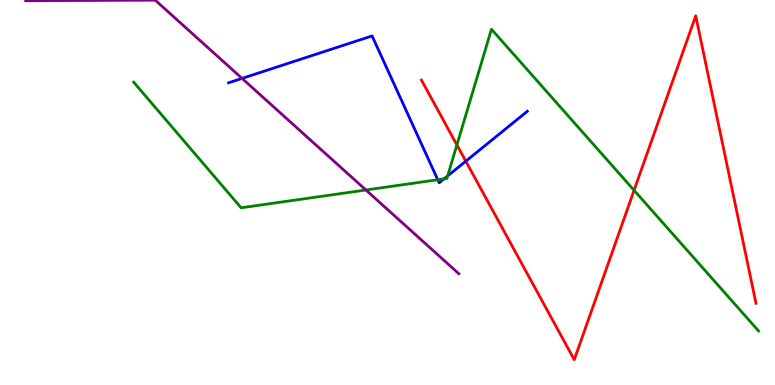[{'lines': ['blue', 'red'], 'intersections': [{'x': 6.01, 'y': 5.81}]}, {'lines': ['green', 'red'], 'intersections': [{'x': 5.9, 'y': 6.24}, {'x': 8.18, 'y': 5.06}]}, {'lines': ['purple', 'red'], 'intersections': []}, {'lines': ['blue', 'green'], 'intersections': [{'x': 5.65, 'y': 5.33}, {'x': 5.73, 'y': 5.35}, {'x': 5.78, 'y': 5.43}]}, {'lines': ['blue', 'purple'], 'intersections': [{'x': 3.12, 'y': 7.96}]}, {'lines': ['green', 'purple'], 'intersections': [{'x': 4.72, 'y': 5.07}]}]